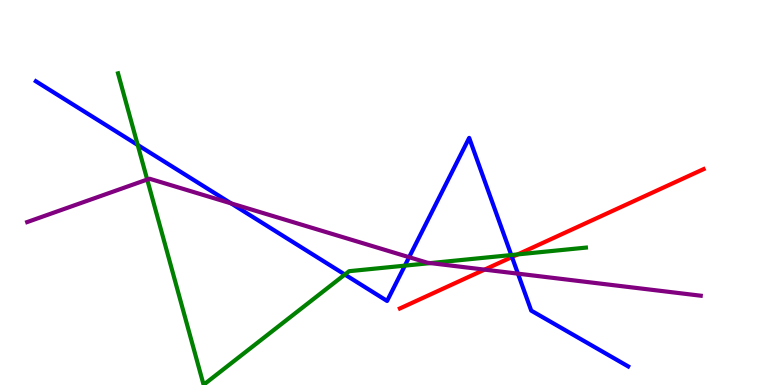[{'lines': ['blue', 'red'], 'intersections': [{'x': 6.61, 'y': 3.32}]}, {'lines': ['green', 'red'], 'intersections': [{'x': 6.68, 'y': 3.39}]}, {'lines': ['purple', 'red'], 'intersections': [{'x': 6.25, 'y': 3.0}]}, {'lines': ['blue', 'green'], 'intersections': [{'x': 1.78, 'y': 6.23}, {'x': 4.45, 'y': 2.87}, {'x': 5.22, 'y': 3.1}, {'x': 6.6, 'y': 3.38}]}, {'lines': ['blue', 'purple'], 'intersections': [{'x': 2.98, 'y': 4.72}, {'x': 5.28, 'y': 3.32}, {'x': 6.68, 'y': 2.89}]}, {'lines': ['green', 'purple'], 'intersections': [{'x': 1.9, 'y': 5.34}, {'x': 5.55, 'y': 3.17}]}]